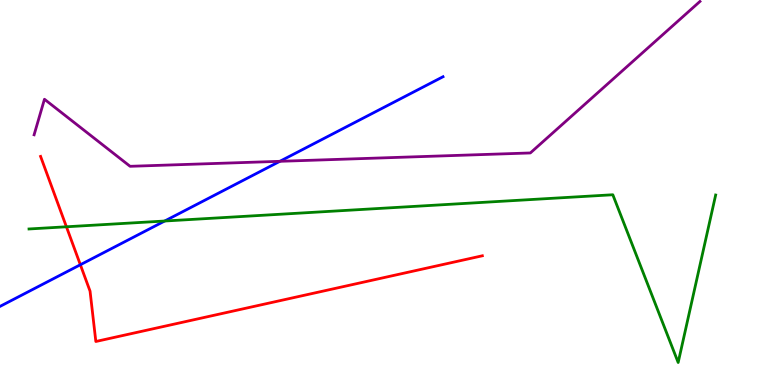[{'lines': ['blue', 'red'], 'intersections': [{'x': 1.04, 'y': 3.12}]}, {'lines': ['green', 'red'], 'intersections': [{'x': 0.857, 'y': 4.11}]}, {'lines': ['purple', 'red'], 'intersections': []}, {'lines': ['blue', 'green'], 'intersections': [{'x': 2.13, 'y': 4.26}]}, {'lines': ['blue', 'purple'], 'intersections': [{'x': 3.61, 'y': 5.81}]}, {'lines': ['green', 'purple'], 'intersections': []}]